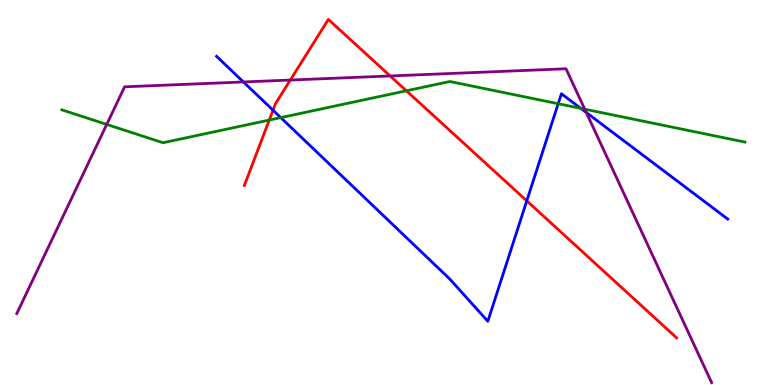[{'lines': ['blue', 'red'], 'intersections': [{'x': 3.52, 'y': 7.14}, {'x': 6.8, 'y': 4.78}]}, {'lines': ['green', 'red'], 'intersections': [{'x': 3.47, 'y': 6.88}, {'x': 5.24, 'y': 7.64}]}, {'lines': ['purple', 'red'], 'intersections': [{'x': 3.75, 'y': 7.92}, {'x': 5.03, 'y': 8.03}]}, {'lines': ['blue', 'green'], 'intersections': [{'x': 3.62, 'y': 6.95}, {'x': 7.2, 'y': 7.31}, {'x': 7.49, 'y': 7.19}]}, {'lines': ['blue', 'purple'], 'intersections': [{'x': 3.14, 'y': 7.87}, {'x': 7.57, 'y': 7.08}]}, {'lines': ['green', 'purple'], 'intersections': [{'x': 1.38, 'y': 6.77}, {'x': 7.55, 'y': 7.16}]}]